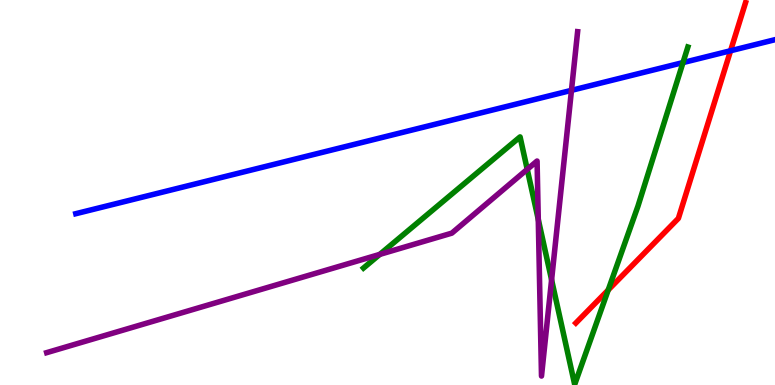[{'lines': ['blue', 'red'], 'intersections': [{'x': 9.43, 'y': 8.68}]}, {'lines': ['green', 'red'], 'intersections': [{'x': 7.85, 'y': 2.47}]}, {'lines': ['purple', 'red'], 'intersections': []}, {'lines': ['blue', 'green'], 'intersections': [{'x': 8.81, 'y': 8.37}]}, {'lines': ['blue', 'purple'], 'intersections': [{'x': 7.37, 'y': 7.65}]}, {'lines': ['green', 'purple'], 'intersections': [{'x': 4.9, 'y': 3.39}, {'x': 6.8, 'y': 5.6}, {'x': 6.95, 'y': 4.3}, {'x': 7.12, 'y': 2.73}]}]